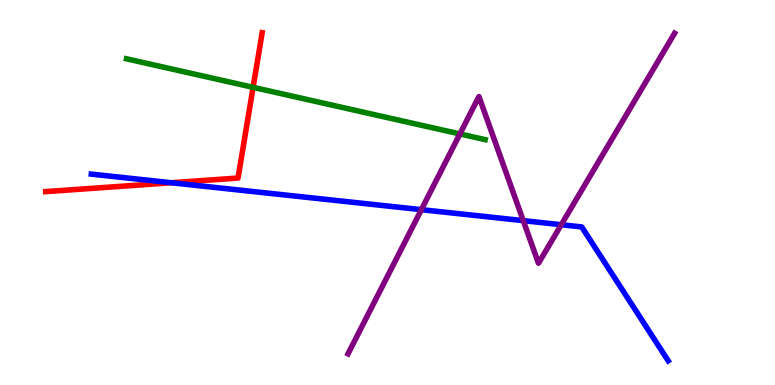[{'lines': ['blue', 'red'], 'intersections': [{'x': 2.21, 'y': 5.25}]}, {'lines': ['green', 'red'], 'intersections': [{'x': 3.27, 'y': 7.73}]}, {'lines': ['purple', 'red'], 'intersections': []}, {'lines': ['blue', 'green'], 'intersections': []}, {'lines': ['blue', 'purple'], 'intersections': [{'x': 5.44, 'y': 4.55}, {'x': 6.75, 'y': 4.27}, {'x': 7.24, 'y': 4.16}]}, {'lines': ['green', 'purple'], 'intersections': [{'x': 5.93, 'y': 6.52}]}]